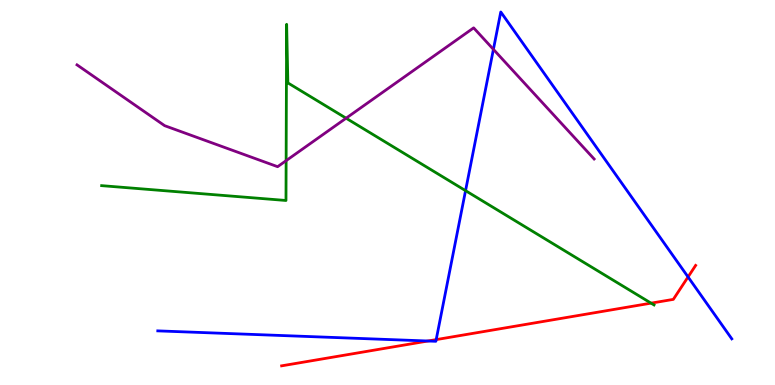[{'lines': ['blue', 'red'], 'intersections': [{'x': 5.52, 'y': 1.14}, {'x': 5.63, 'y': 1.18}, {'x': 8.88, 'y': 2.81}]}, {'lines': ['green', 'red'], 'intersections': [{'x': 8.4, 'y': 2.13}]}, {'lines': ['purple', 'red'], 'intersections': []}, {'lines': ['blue', 'green'], 'intersections': [{'x': 6.01, 'y': 5.05}]}, {'lines': ['blue', 'purple'], 'intersections': [{'x': 6.37, 'y': 8.72}]}, {'lines': ['green', 'purple'], 'intersections': [{'x': 3.69, 'y': 5.83}, {'x': 4.47, 'y': 6.93}]}]